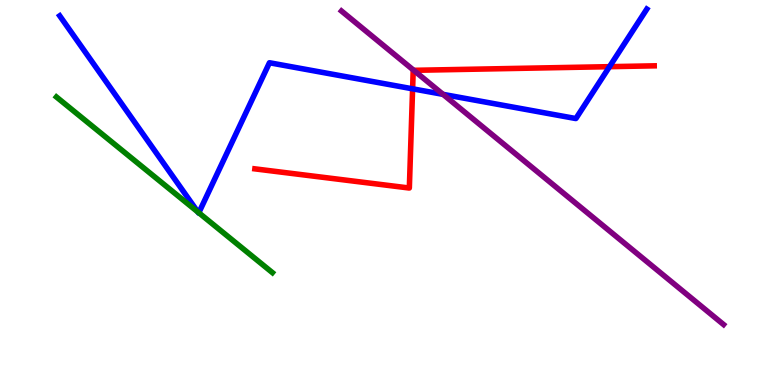[{'lines': ['blue', 'red'], 'intersections': [{'x': 5.32, 'y': 7.69}, {'x': 7.86, 'y': 8.27}]}, {'lines': ['green', 'red'], 'intersections': []}, {'lines': ['purple', 'red'], 'intersections': [{'x': 5.34, 'y': 8.17}]}, {'lines': ['blue', 'green'], 'intersections': [{'x': 2.55, 'y': 4.49}, {'x': 2.57, 'y': 4.47}]}, {'lines': ['blue', 'purple'], 'intersections': [{'x': 5.72, 'y': 7.55}]}, {'lines': ['green', 'purple'], 'intersections': []}]